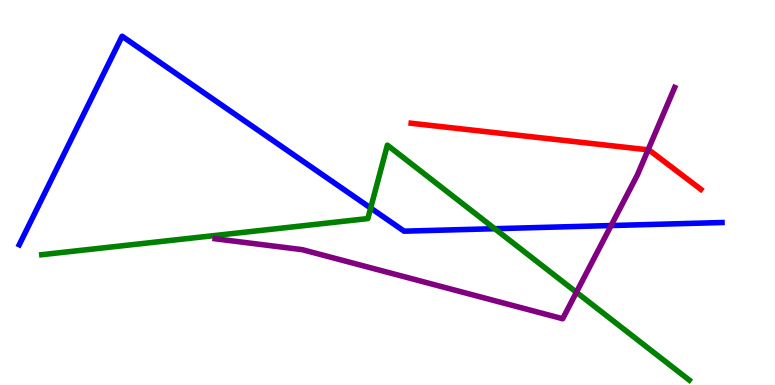[{'lines': ['blue', 'red'], 'intersections': []}, {'lines': ['green', 'red'], 'intersections': []}, {'lines': ['purple', 'red'], 'intersections': [{'x': 8.36, 'y': 6.11}]}, {'lines': ['blue', 'green'], 'intersections': [{'x': 4.78, 'y': 4.6}, {'x': 6.38, 'y': 4.06}]}, {'lines': ['blue', 'purple'], 'intersections': [{'x': 7.89, 'y': 4.14}]}, {'lines': ['green', 'purple'], 'intersections': [{'x': 7.44, 'y': 2.41}]}]